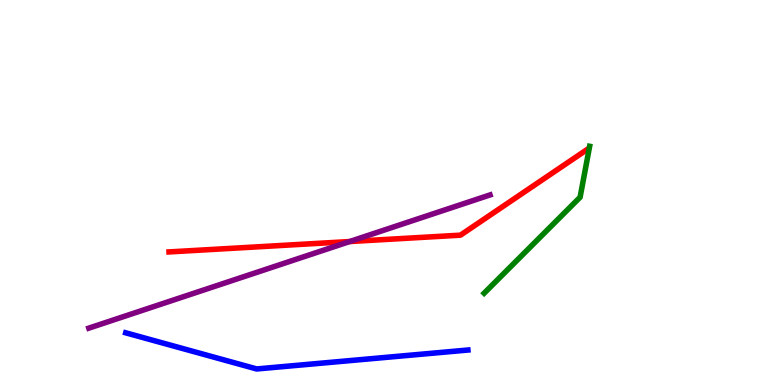[{'lines': ['blue', 'red'], 'intersections': []}, {'lines': ['green', 'red'], 'intersections': []}, {'lines': ['purple', 'red'], 'intersections': [{'x': 4.51, 'y': 3.73}]}, {'lines': ['blue', 'green'], 'intersections': []}, {'lines': ['blue', 'purple'], 'intersections': []}, {'lines': ['green', 'purple'], 'intersections': []}]